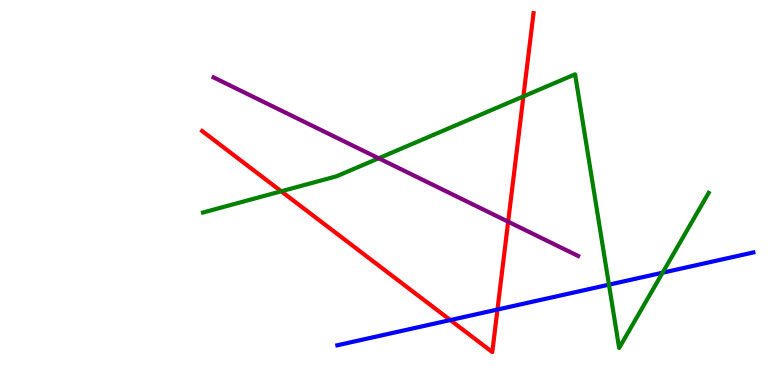[{'lines': ['blue', 'red'], 'intersections': [{'x': 5.81, 'y': 1.69}, {'x': 6.42, 'y': 1.96}]}, {'lines': ['green', 'red'], 'intersections': [{'x': 3.63, 'y': 5.03}, {'x': 6.75, 'y': 7.5}]}, {'lines': ['purple', 'red'], 'intersections': [{'x': 6.56, 'y': 4.24}]}, {'lines': ['blue', 'green'], 'intersections': [{'x': 7.86, 'y': 2.61}, {'x': 8.55, 'y': 2.92}]}, {'lines': ['blue', 'purple'], 'intersections': []}, {'lines': ['green', 'purple'], 'intersections': [{'x': 4.89, 'y': 5.89}]}]